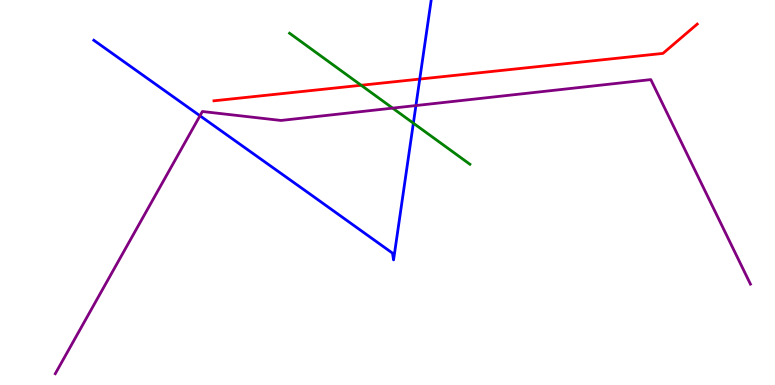[{'lines': ['blue', 'red'], 'intersections': [{'x': 5.42, 'y': 7.95}]}, {'lines': ['green', 'red'], 'intersections': [{'x': 4.66, 'y': 7.79}]}, {'lines': ['purple', 'red'], 'intersections': []}, {'lines': ['blue', 'green'], 'intersections': [{'x': 5.33, 'y': 6.8}]}, {'lines': ['blue', 'purple'], 'intersections': [{'x': 2.58, 'y': 6.99}, {'x': 5.37, 'y': 7.26}]}, {'lines': ['green', 'purple'], 'intersections': [{'x': 5.07, 'y': 7.19}]}]